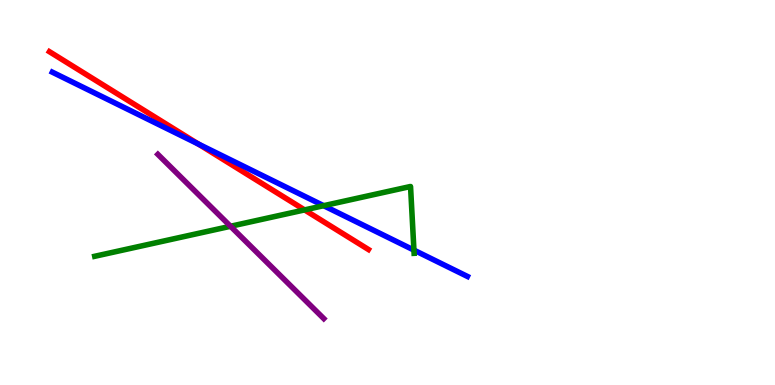[{'lines': ['blue', 'red'], 'intersections': [{'x': 2.56, 'y': 6.26}]}, {'lines': ['green', 'red'], 'intersections': [{'x': 3.93, 'y': 4.55}]}, {'lines': ['purple', 'red'], 'intersections': []}, {'lines': ['blue', 'green'], 'intersections': [{'x': 4.18, 'y': 4.66}, {'x': 5.34, 'y': 3.5}]}, {'lines': ['blue', 'purple'], 'intersections': []}, {'lines': ['green', 'purple'], 'intersections': [{'x': 2.97, 'y': 4.12}]}]